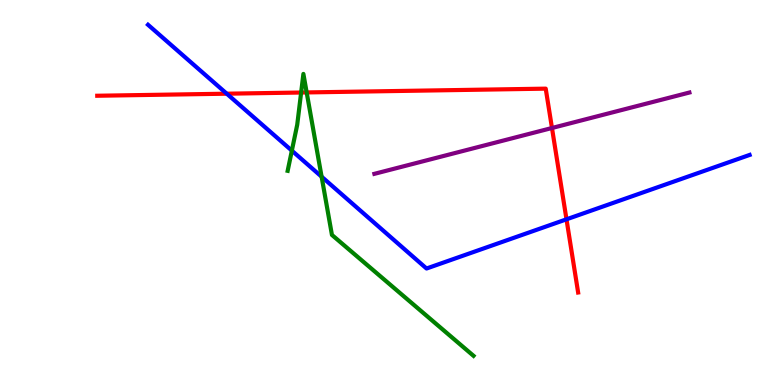[{'lines': ['blue', 'red'], 'intersections': [{'x': 2.93, 'y': 7.57}, {'x': 7.31, 'y': 4.3}]}, {'lines': ['green', 'red'], 'intersections': [{'x': 3.89, 'y': 7.6}, {'x': 3.96, 'y': 7.6}]}, {'lines': ['purple', 'red'], 'intersections': [{'x': 7.12, 'y': 6.68}]}, {'lines': ['blue', 'green'], 'intersections': [{'x': 3.77, 'y': 6.09}, {'x': 4.15, 'y': 5.41}]}, {'lines': ['blue', 'purple'], 'intersections': []}, {'lines': ['green', 'purple'], 'intersections': []}]